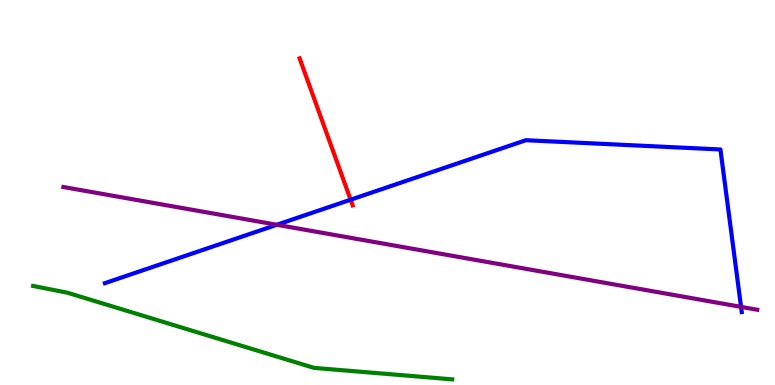[{'lines': ['blue', 'red'], 'intersections': [{'x': 4.52, 'y': 4.81}]}, {'lines': ['green', 'red'], 'intersections': []}, {'lines': ['purple', 'red'], 'intersections': []}, {'lines': ['blue', 'green'], 'intersections': []}, {'lines': ['blue', 'purple'], 'intersections': [{'x': 3.57, 'y': 4.16}, {'x': 9.56, 'y': 2.03}]}, {'lines': ['green', 'purple'], 'intersections': []}]